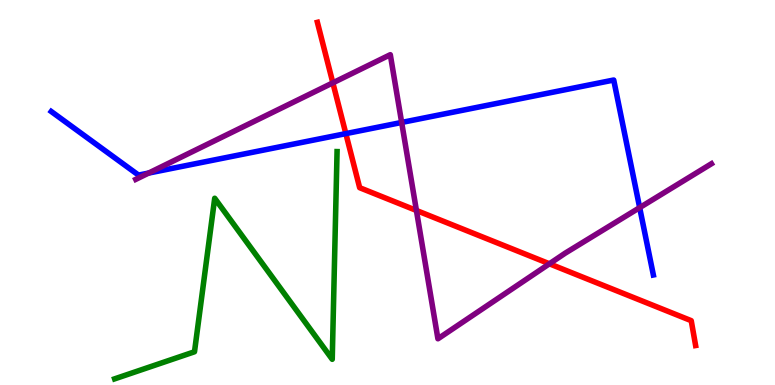[{'lines': ['blue', 'red'], 'intersections': [{'x': 4.46, 'y': 6.53}]}, {'lines': ['green', 'red'], 'intersections': []}, {'lines': ['purple', 'red'], 'intersections': [{'x': 4.29, 'y': 7.85}, {'x': 5.37, 'y': 4.53}, {'x': 7.09, 'y': 3.15}]}, {'lines': ['blue', 'green'], 'intersections': []}, {'lines': ['blue', 'purple'], 'intersections': [{'x': 1.92, 'y': 5.5}, {'x': 5.18, 'y': 6.82}, {'x': 8.25, 'y': 4.61}]}, {'lines': ['green', 'purple'], 'intersections': []}]